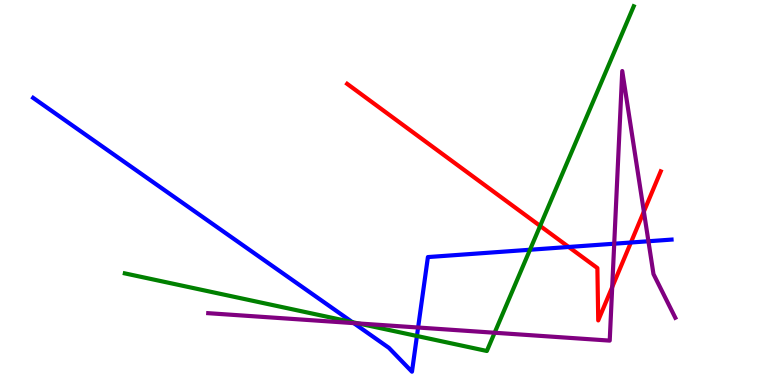[{'lines': ['blue', 'red'], 'intersections': [{'x': 7.34, 'y': 3.59}, {'x': 8.14, 'y': 3.7}]}, {'lines': ['green', 'red'], 'intersections': [{'x': 6.97, 'y': 4.13}]}, {'lines': ['purple', 'red'], 'intersections': [{'x': 7.9, 'y': 2.54}, {'x': 8.31, 'y': 4.5}]}, {'lines': ['blue', 'green'], 'intersections': [{'x': 4.55, 'y': 1.63}, {'x': 5.38, 'y': 1.27}, {'x': 6.84, 'y': 3.51}]}, {'lines': ['blue', 'purple'], 'intersections': [{'x': 4.56, 'y': 1.61}, {'x': 5.39, 'y': 1.49}, {'x': 7.93, 'y': 3.67}, {'x': 8.37, 'y': 3.73}]}, {'lines': ['green', 'purple'], 'intersections': [{'x': 4.62, 'y': 1.6}, {'x': 6.38, 'y': 1.36}]}]